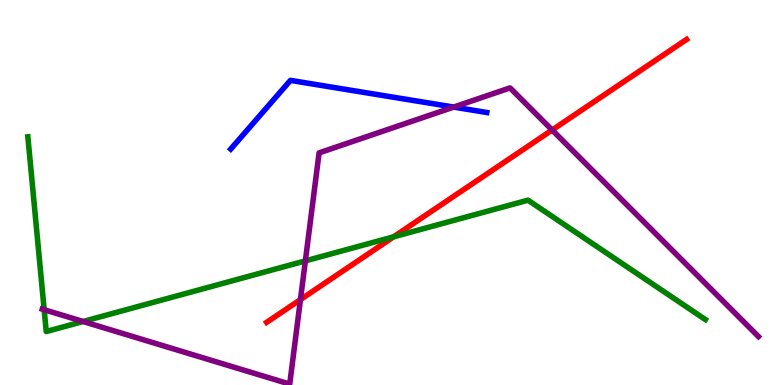[{'lines': ['blue', 'red'], 'intersections': []}, {'lines': ['green', 'red'], 'intersections': [{'x': 5.08, 'y': 3.85}]}, {'lines': ['purple', 'red'], 'intersections': [{'x': 3.88, 'y': 2.22}, {'x': 7.12, 'y': 6.62}]}, {'lines': ['blue', 'green'], 'intersections': []}, {'lines': ['blue', 'purple'], 'intersections': [{'x': 5.85, 'y': 7.22}]}, {'lines': ['green', 'purple'], 'intersections': [{'x': 0.57, 'y': 1.96}, {'x': 1.07, 'y': 1.65}, {'x': 3.94, 'y': 3.22}]}]